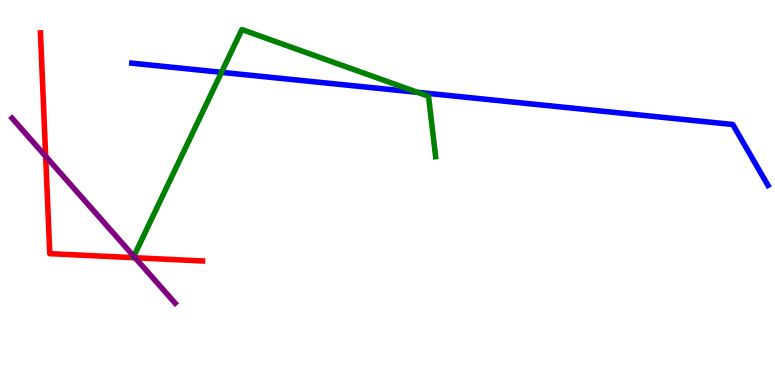[{'lines': ['blue', 'red'], 'intersections': []}, {'lines': ['green', 'red'], 'intersections': []}, {'lines': ['purple', 'red'], 'intersections': [{'x': 0.589, 'y': 5.94}, {'x': 1.74, 'y': 3.31}]}, {'lines': ['blue', 'green'], 'intersections': [{'x': 2.86, 'y': 8.12}, {'x': 5.39, 'y': 7.6}]}, {'lines': ['blue', 'purple'], 'intersections': []}, {'lines': ['green', 'purple'], 'intersections': [{'x': 1.73, 'y': 3.34}]}]